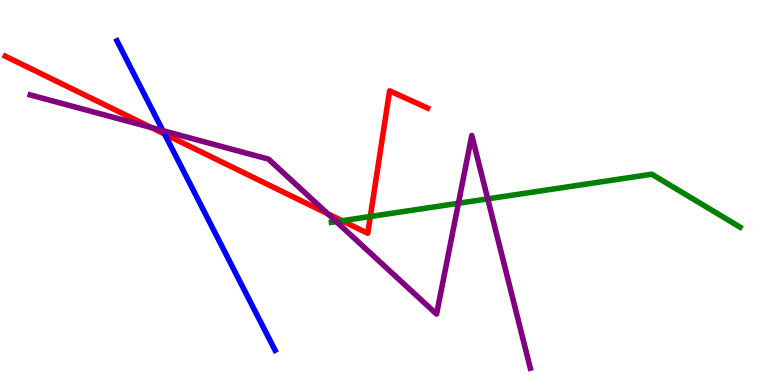[{'lines': ['blue', 'red'], 'intersections': [{'x': 2.12, 'y': 6.52}]}, {'lines': ['green', 'red'], 'intersections': [{'x': 4.41, 'y': 4.27}, {'x': 4.78, 'y': 4.38}]}, {'lines': ['purple', 'red'], 'intersections': [{'x': 1.95, 'y': 6.69}, {'x': 4.23, 'y': 4.45}]}, {'lines': ['blue', 'green'], 'intersections': []}, {'lines': ['blue', 'purple'], 'intersections': [{'x': 2.1, 'y': 6.61}]}, {'lines': ['green', 'purple'], 'intersections': [{'x': 4.34, 'y': 4.24}, {'x': 5.91, 'y': 4.72}, {'x': 6.29, 'y': 4.83}]}]